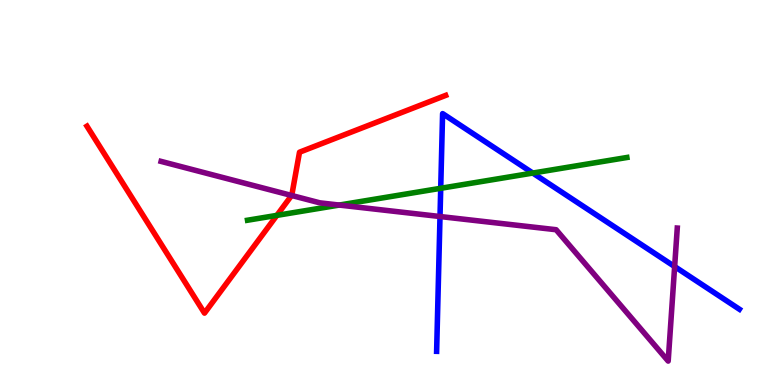[{'lines': ['blue', 'red'], 'intersections': []}, {'lines': ['green', 'red'], 'intersections': [{'x': 3.57, 'y': 4.41}]}, {'lines': ['purple', 'red'], 'intersections': [{'x': 3.76, 'y': 4.92}]}, {'lines': ['blue', 'green'], 'intersections': [{'x': 5.69, 'y': 5.11}, {'x': 6.87, 'y': 5.51}]}, {'lines': ['blue', 'purple'], 'intersections': [{'x': 5.68, 'y': 4.38}, {'x': 8.71, 'y': 3.08}]}, {'lines': ['green', 'purple'], 'intersections': [{'x': 4.38, 'y': 4.67}]}]